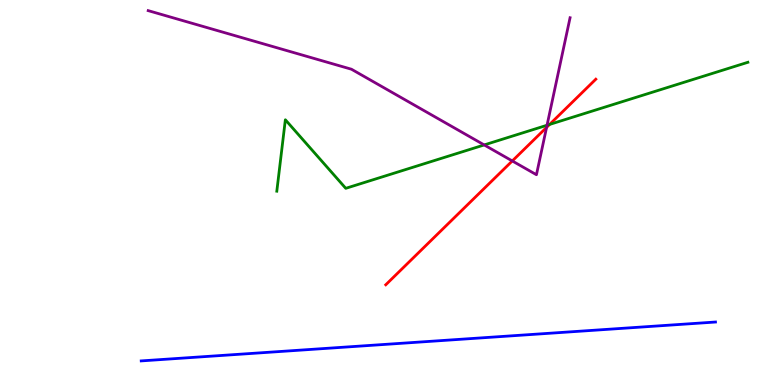[{'lines': ['blue', 'red'], 'intersections': []}, {'lines': ['green', 'red'], 'intersections': [{'x': 7.09, 'y': 6.77}]}, {'lines': ['purple', 'red'], 'intersections': [{'x': 6.61, 'y': 5.82}, {'x': 7.05, 'y': 6.69}]}, {'lines': ['blue', 'green'], 'intersections': []}, {'lines': ['blue', 'purple'], 'intersections': []}, {'lines': ['green', 'purple'], 'intersections': [{'x': 6.25, 'y': 6.24}, {'x': 7.06, 'y': 6.75}]}]